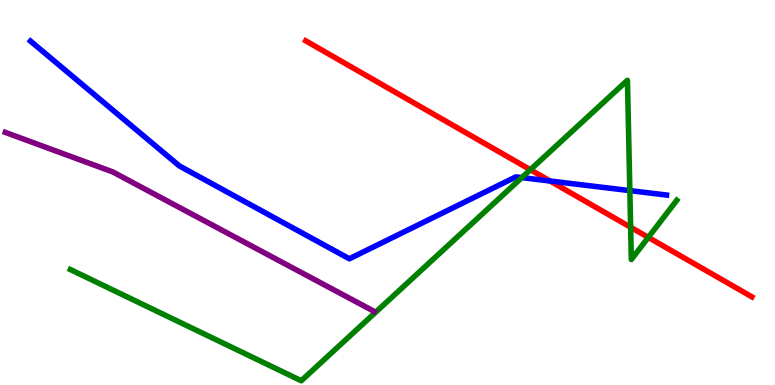[{'lines': ['blue', 'red'], 'intersections': [{'x': 7.1, 'y': 5.3}]}, {'lines': ['green', 'red'], 'intersections': [{'x': 6.84, 'y': 5.59}, {'x': 8.14, 'y': 4.1}, {'x': 8.37, 'y': 3.83}]}, {'lines': ['purple', 'red'], 'intersections': []}, {'lines': ['blue', 'green'], 'intersections': [{'x': 6.73, 'y': 5.39}, {'x': 8.13, 'y': 5.05}]}, {'lines': ['blue', 'purple'], 'intersections': []}, {'lines': ['green', 'purple'], 'intersections': []}]